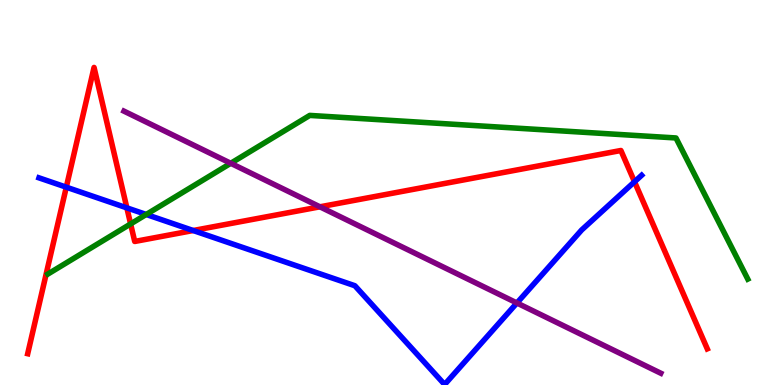[{'lines': ['blue', 'red'], 'intersections': [{'x': 0.855, 'y': 5.14}, {'x': 1.64, 'y': 4.6}, {'x': 2.49, 'y': 4.01}, {'x': 8.19, 'y': 5.28}]}, {'lines': ['green', 'red'], 'intersections': [{'x': 1.69, 'y': 4.18}]}, {'lines': ['purple', 'red'], 'intersections': [{'x': 4.13, 'y': 4.63}]}, {'lines': ['blue', 'green'], 'intersections': [{'x': 1.89, 'y': 4.43}]}, {'lines': ['blue', 'purple'], 'intersections': [{'x': 6.67, 'y': 2.13}]}, {'lines': ['green', 'purple'], 'intersections': [{'x': 2.98, 'y': 5.76}]}]